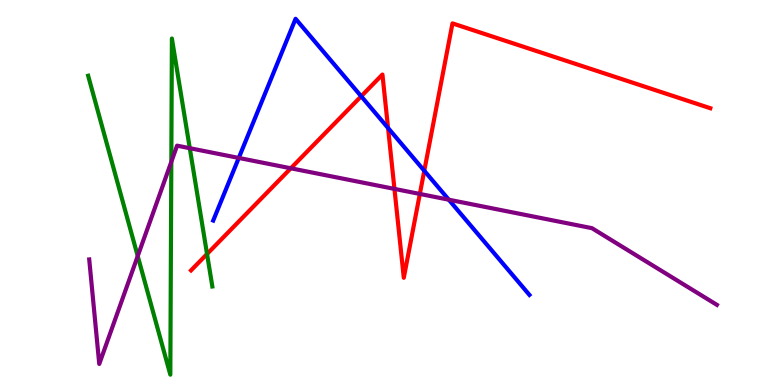[{'lines': ['blue', 'red'], 'intersections': [{'x': 4.66, 'y': 7.5}, {'x': 5.01, 'y': 6.68}, {'x': 5.47, 'y': 5.56}]}, {'lines': ['green', 'red'], 'intersections': [{'x': 2.67, 'y': 3.4}]}, {'lines': ['purple', 'red'], 'intersections': [{'x': 3.75, 'y': 5.63}, {'x': 5.09, 'y': 5.09}, {'x': 5.42, 'y': 4.96}]}, {'lines': ['blue', 'green'], 'intersections': []}, {'lines': ['blue', 'purple'], 'intersections': [{'x': 3.08, 'y': 5.9}, {'x': 5.79, 'y': 4.81}]}, {'lines': ['green', 'purple'], 'intersections': [{'x': 1.78, 'y': 3.35}, {'x': 2.21, 'y': 5.8}, {'x': 2.45, 'y': 6.15}]}]